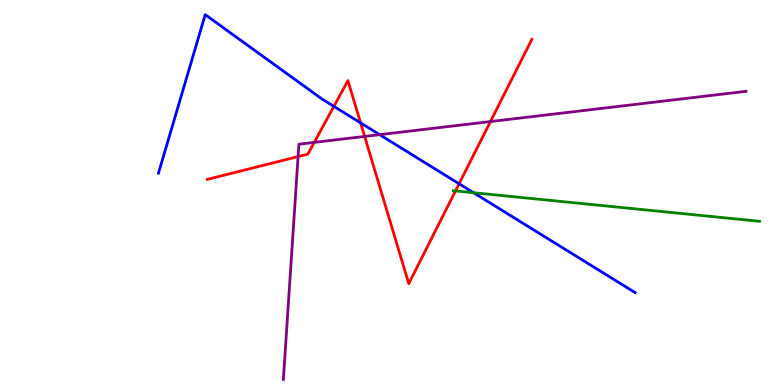[{'lines': ['blue', 'red'], 'intersections': [{'x': 4.31, 'y': 7.24}, {'x': 4.65, 'y': 6.81}, {'x': 5.92, 'y': 5.23}]}, {'lines': ['green', 'red'], 'intersections': [{'x': 5.88, 'y': 5.04}]}, {'lines': ['purple', 'red'], 'intersections': [{'x': 3.85, 'y': 5.93}, {'x': 4.05, 'y': 6.3}, {'x': 4.71, 'y': 6.46}, {'x': 6.33, 'y': 6.84}]}, {'lines': ['blue', 'green'], 'intersections': [{'x': 6.11, 'y': 4.99}]}, {'lines': ['blue', 'purple'], 'intersections': [{'x': 4.9, 'y': 6.5}]}, {'lines': ['green', 'purple'], 'intersections': []}]